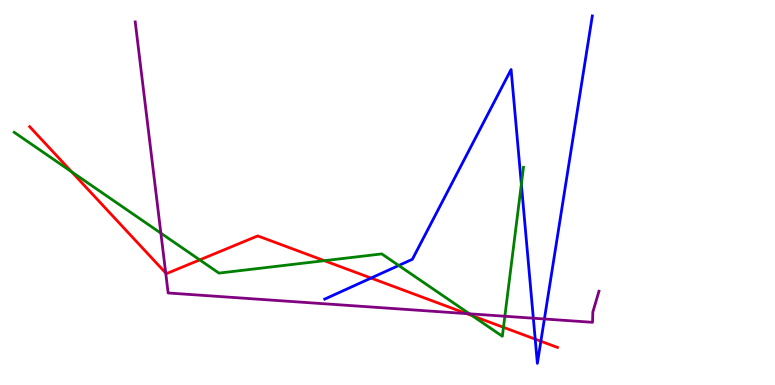[{'lines': ['blue', 'red'], 'intersections': [{'x': 4.79, 'y': 2.78}, {'x': 6.91, 'y': 1.19}, {'x': 6.98, 'y': 1.14}]}, {'lines': ['green', 'red'], 'intersections': [{'x': 0.924, 'y': 5.54}, {'x': 2.58, 'y': 3.25}, {'x': 4.19, 'y': 3.23}, {'x': 6.09, 'y': 1.8}, {'x': 6.5, 'y': 1.5}]}, {'lines': ['purple', 'red'], 'intersections': [{'x': 2.14, 'y': 2.91}, {'x': 6.02, 'y': 1.85}]}, {'lines': ['blue', 'green'], 'intersections': [{'x': 5.14, 'y': 3.1}, {'x': 6.73, 'y': 5.21}]}, {'lines': ['blue', 'purple'], 'intersections': [{'x': 6.88, 'y': 1.73}, {'x': 7.02, 'y': 1.71}]}, {'lines': ['green', 'purple'], 'intersections': [{'x': 2.08, 'y': 3.94}, {'x': 6.06, 'y': 1.85}, {'x': 6.51, 'y': 1.79}]}]